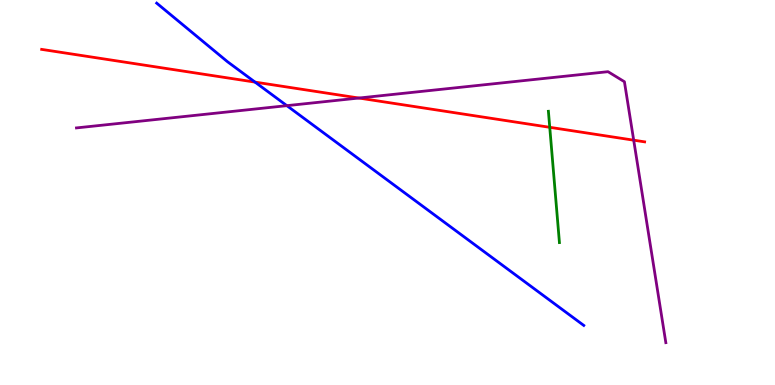[{'lines': ['blue', 'red'], 'intersections': [{'x': 3.29, 'y': 7.87}]}, {'lines': ['green', 'red'], 'intersections': [{'x': 7.09, 'y': 6.69}]}, {'lines': ['purple', 'red'], 'intersections': [{'x': 4.63, 'y': 7.45}, {'x': 8.18, 'y': 6.36}]}, {'lines': ['blue', 'green'], 'intersections': []}, {'lines': ['blue', 'purple'], 'intersections': [{'x': 3.7, 'y': 7.26}]}, {'lines': ['green', 'purple'], 'intersections': []}]